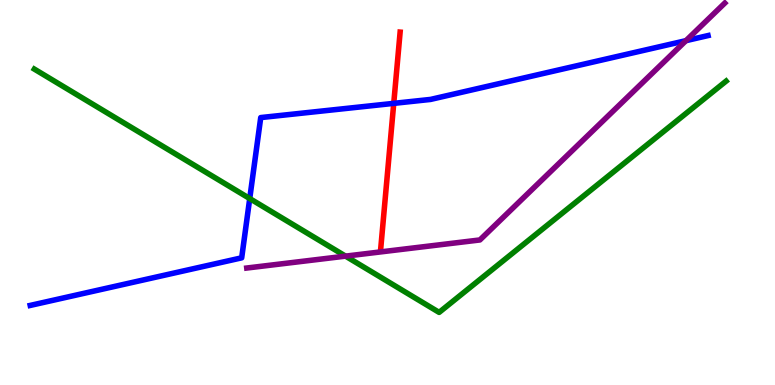[{'lines': ['blue', 'red'], 'intersections': [{'x': 5.08, 'y': 7.32}]}, {'lines': ['green', 'red'], 'intersections': []}, {'lines': ['purple', 'red'], 'intersections': []}, {'lines': ['blue', 'green'], 'intersections': [{'x': 3.22, 'y': 4.84}]}, {'lines': ['blue', 'purple'], 'intersections': [{'x': 8.85, 'y': 8.94}]}, {'lines': ['green', 'purple'], 'intersections': [{'x': 4.46, 'y': 3.35}]}]